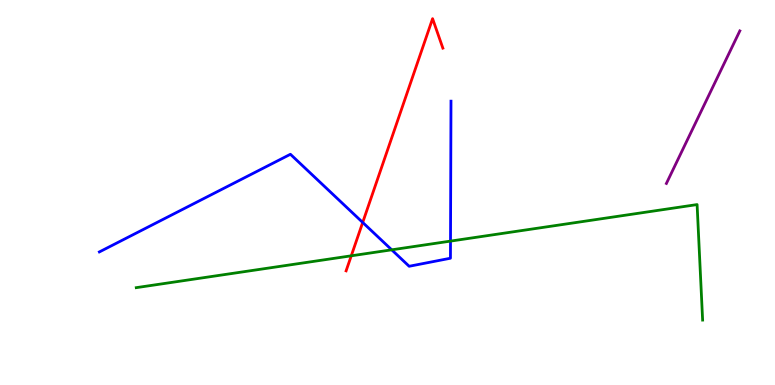[{'lines': ['blue', 'red'], 'intersections': [{'x': 4.68, 'y': 4.22}]}, {'lines': ['green', 'red'], 'intersections': [{'x': 4.53, 'y': 3.36}]}, {'lines': ['purple', 'red'], 'intersections': []}, {'lines': ['blue', 'green'], 'intersections': [{'x': 5.05, 'y': 3.51}, {'x': 5.81, 'y': 3.74}]}, {'lines': ['blue', 'purple'], 'intersections': []}, {'lines': ['green', 'purple'], 'intersections': []}]